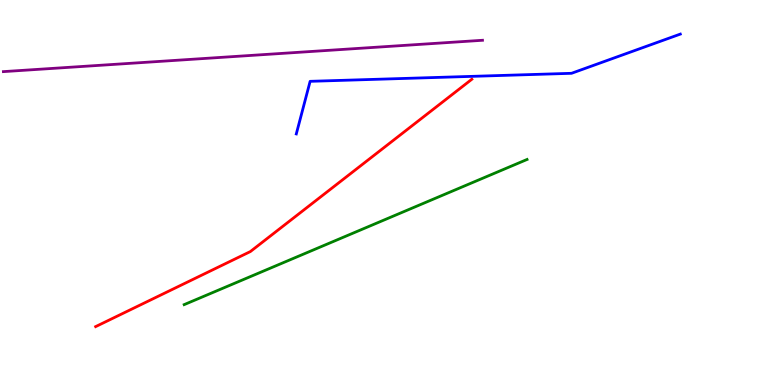[{'lines': ['blue', 'red'], 'intersections': []}, {'lines': ['green', 'red'], 'intersections': []}, {'lines': ['purple', 'red'], 'intersections': []}, {'lines': ['blue', 'green'], 'intersections': []}, {'lines': ['blue', 'purple'], 'intersections': []}, {'lines': ['green', 'purple'], 'intersections': []}]